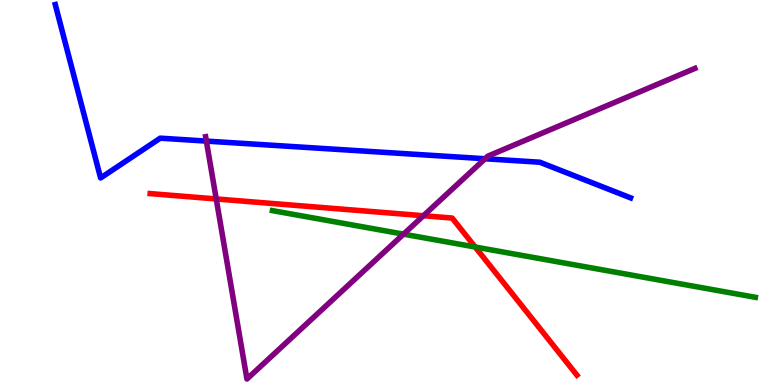[{'lines': ['blue', 'red'], 'intersections': []}, {'lines': ['green', 'red'], 'intersections': [{'x': 6.13, 'y': 3.58}]}, {'lines': ['purple', 'red'], 'intersections': [{'x': 2.79, 'y': 4.83}, {'x': 5.46, 'y': 4.4}]}, {'lines': ['blue', 'green'], 'intersections': []}, {'lines': ['blue', 'purple'], 'intersections': [{'x': 2.66, 'y': 6.34}, {'x': 6.26, 'y': 5.88}]}, {'lines': ['green', 'purple'], 'intersections': [{'x': 5.21, 'y': 3.92}]}]